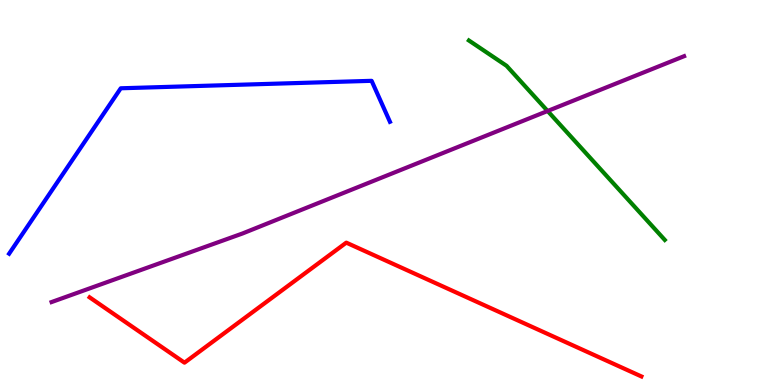[{'lines': ['blue', 'red'], 'intersections': []}, {'lines': ['green', 'red'], 'intersections': []}, {'lines': ['purple', 'red'], 'intersections': []}, {'lines': ['blue', 'green'], 'intersections': []}, {'lines': ['blue', 'purple'], 'intersections': []}, {'lines': ['green', 'purple'], 'intersections': [{'x': 7.07, 'y': 7.12}]}]